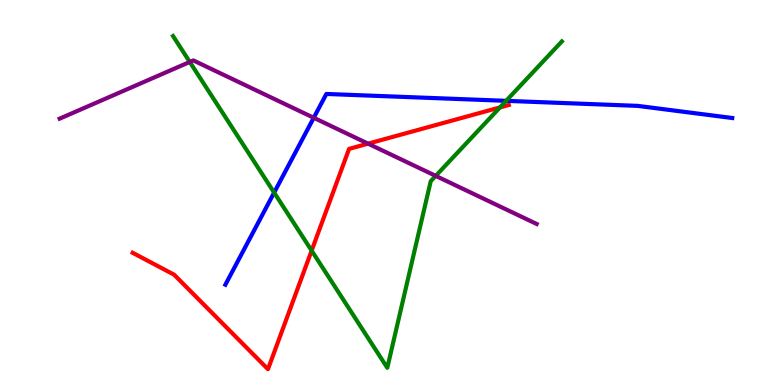[{'lines': ['blue', 'red'], 'intersections': []}, {'lines': ['green', 'red'], 'intersections': [{'x': 4.02, 'y': 3.49}, {'x': 6.45, 'y': 7.21}]}, {'lines': ['purple', 'red'], 'intersections': [{'x': 4.75, 'y': 6.27}]}, {'lines': ['blue', 'green'], 'intersections': [{'x': 3.54, 'y': 5.0}, {'x': 6.53, 'y': 7.38}]}, {'lines': ['blue', 'purple'], 'intersections': [{'x': 4.05, 'y': 6.94}]}, {'lines': ['green', 'purple'], 'intersections': [{'x': 2.45, 'y': 8.39}, {'x': 5.62, 'y': 5.43}]}]